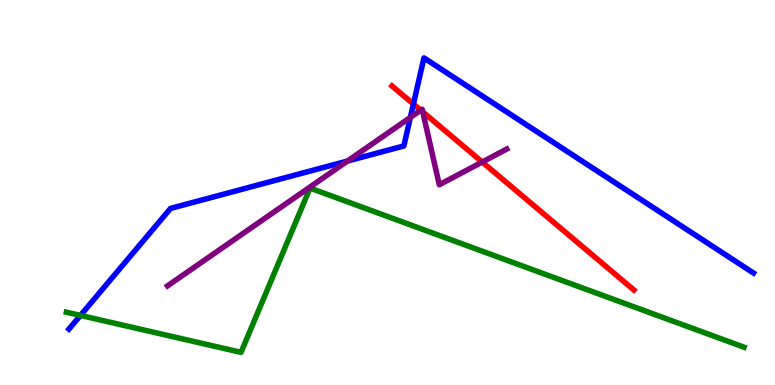[{'lines': ['blue', 'red'], 'intersections': [{'x': 5.33, 'y': 7.3}]}, {'lines': ['green', 'red'], 'intersections': []}, {'lines': ['purple', 'red'], 'intersections': [{'x': 5.43, 'y': 7.14}, {'x': 5.46, 'y': 7.09}, {'x': 6.22, 'y': 5.79}]}, {'lines': ['blue', 'green'], 'intersections': [{'x': 1.04, 'y': 1.81}]}, {'lines': ['blue', 'purple'], 'intersections': [{'x': 4.48, 'y': 5.82}, {'x': 5.3, 'y': 6.95}]}, {'lines': ['green', 'purple'], 'intersections': []}]